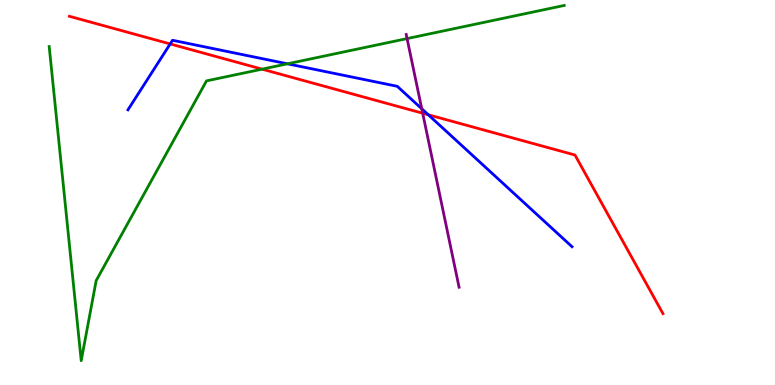[{'lines': ['blue', 'red'], 'intersections': [{'x': 2.2, 'y': 8.86}, {'x': 5.53, 'y': 7.02}]}, {'lines': ['green', 'red'], 'intersections': [{'x': 3.38, 'y': 8.2}]}, {'lines': ['purple', 'red'], 'intersections': [{'x': 5.45, 'y': 7.06}]}, {'lines': ['blue', 'green'], 'intersections': [{'x': 3.71, 'y': 8.34}]}, {'lines': ['blue', 'purple'], 'intersections': [{'x': 5.44, 'y': 7.17}]}, {'lines': ['green', 'purple'], 'intersections': [{'x': 5.25, 'y': 9.0}]}]